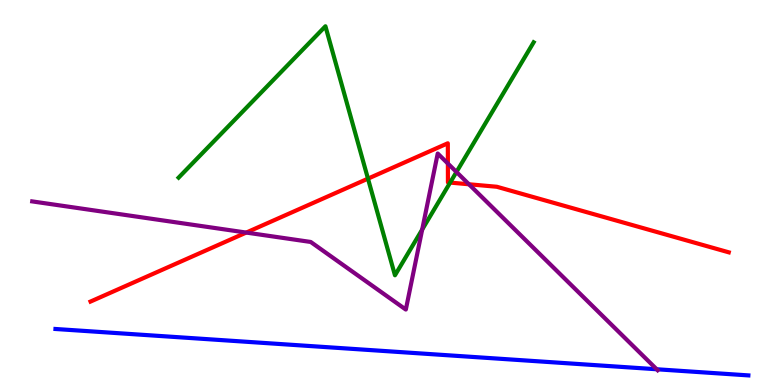[{'lines': ['blue', 'red'], 'intersections': []}, {'lines': ['green', 'red'], 'intersections': [{'x': 4.75, 'y': 5.36}, {'x': 5.81, 'y': 5.26}]}, {'lines': ['purple', 'red'], 'intersections': [{'x': 3.18, 'y': 3.96}, {'x': 5.78, 'y': 5.75}, {'x': 6.05, 'y': 5.21}]}, {'lines': ['blue', 'green'], 'intersections': []}, {'lines': ['blue', 'purple'], 'intersections': [{'x': 8.47, 'y': 0.409}]}, {'lines': ['green', 'purple'], 'intersections': [{'x': 5.45, 'y': 4.04}, {'x': 5.89, 'y': 5.53}]}]